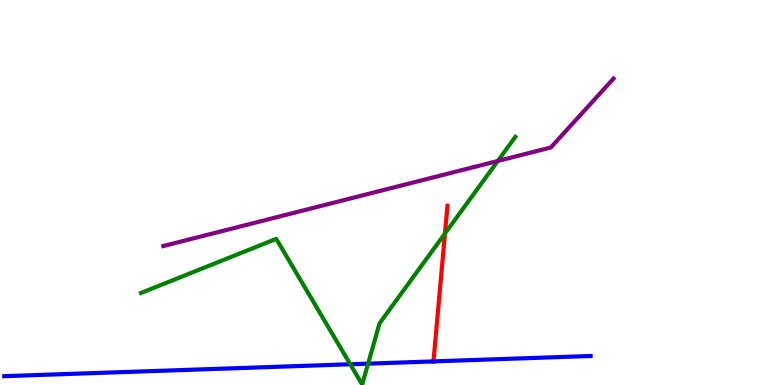[{'lines': ['blue', 'red'], 'intersections': [{'x': 5.59, 'y': 0.613}]}, {'lines': ['green', 'red'], 'intersections': [{'x': 5.74, 'y': 3.93}]}, {'lines': ['purple', 'red'], 'intersections': []}, {'lines': ['blue', 'green'], 'intersections': [{'x': 4.52, 'y': 0.539}, {'x': 4.75, 'y': 0.555}]}, {'lines': ['blue', 'purple'], 'intersections': []}, {'lines': ['green', 'purple'], 'intersections': [{'x': 6.42, 'y': 5.82}]}]